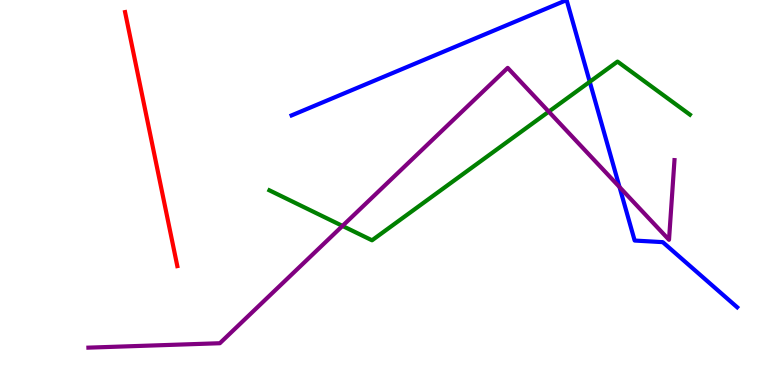[{'lines': ['blue', 'red'], 'intersections': []}, {'lines': ['green', 'red'], 'intersections': []}, {'lines': ['purple', 'red'], 'intersections': []}, {'lines': ['blue', 'green'], 'intersections': [{'x': 7.61, 'y': 7.88}]}, {'lines': ['blue', 'purple'], 'intersections': [{'x': 7.99, 'y': 5.14}]}, {'lines': ['green', 'purple'], 'intersections': [{'x': 4.42, 'y': 4.13}, {'x': 7.08, 'y': 7.1}]}]